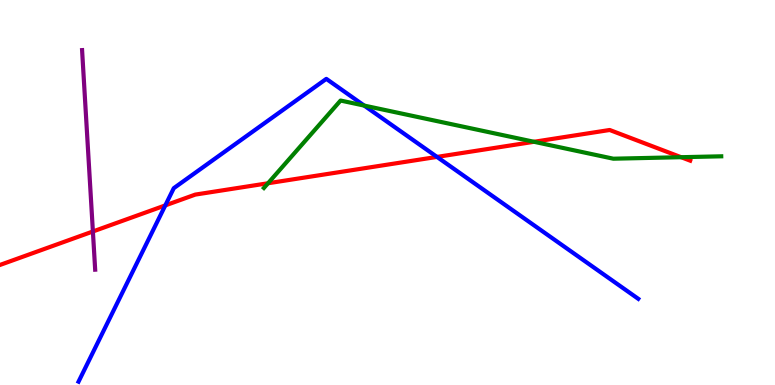[{'lines': ['blue', 'red'], 'intersections': [{'x': 2.13, 'y': 4.67}, {'x': 5.64, 'y': 5.92}]}, {'lines': ['green', 'red'], 'intersections': [{'x': 3.46, 'y': 5.24}, {'x': 6.89, 'y': 6.32}, {'x': 8.79, 'y': 5.92}]}, {'lines': ['purple', 'red'], 'intersections': [{'x': 1.2, 'y': 3.99}]}, {'lines': ['blue', 'green'], 'intersections': [{'x': 4.7, 'y': 7.26}]}, {'lines': ['blue', 'purple'], 'intersections': []}, {'lines': ['green', 'purple'], 'intersections': []}]